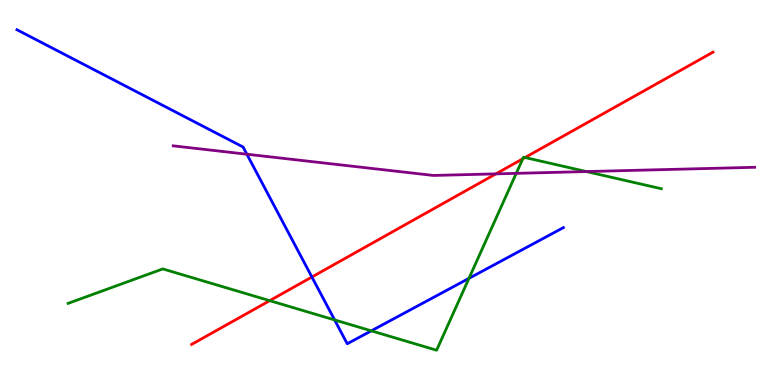[{'lines': ['blue', 'red'], 'intersections': [{'x': 4.02, 'y': 2.8}]}, {'lines': ['green', 'red'], 'intersections': [{'x': 3.48, 'y': 2.19}, {'x': 6.75, 'y': 5.88}, {'x': 6.77, 'y': 5.91}]}, {'lines': ['purple', 'red'], 'intersections': [{'x': 6.4, 'y': 5.48}]}, {'lines': ['blue', 'green'], 'intersections': [{'x': 4.32, 'y': 1.69}, {'x': 4.79, 'y': 1.41}, {'x': 6.05, 'y': 2.77}]}, {'lines': ['blue', 'purple'], 'intersections': [{'x': 3.19, 'y': 5.99}]}, {'lines': ['green', 'purple'], 'intersections': [{'x': 6.66, 'y': 5.5}, {'x': 7.57, 'y': 5.54}]}]